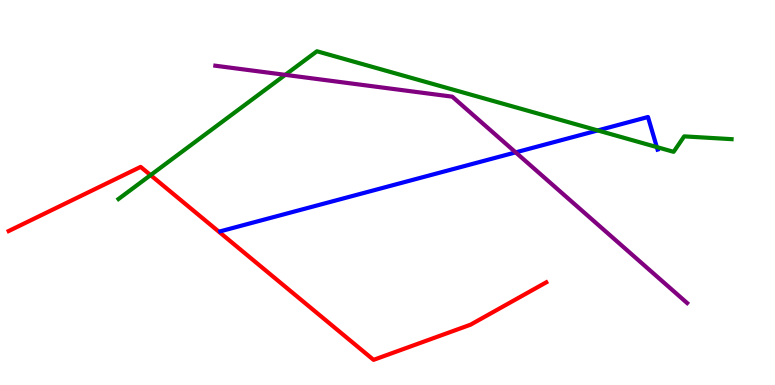[{'lines': ['blue', 'red'], 'intersections': []}, {'lines': ['green', 'red'], 'intersections': [{'x': 1.94, 'y': 5.45}]}, {'lines': ['purple', 'red'], 'intersections': []}, {'lines': ['blue', 'green'], 'intersections': [{'x': 7.71, 'y': 6.61}, {'x': 8.48, 'y': 6.18}]}, {'lines': ['blue', 'purple'], 'intersections': [{'x': 6.65, 'y': 6.04}]}, {'lines': ['green', 'purple'], 'intersections': [{'x': 3.68, 'y': 8.06}]}]